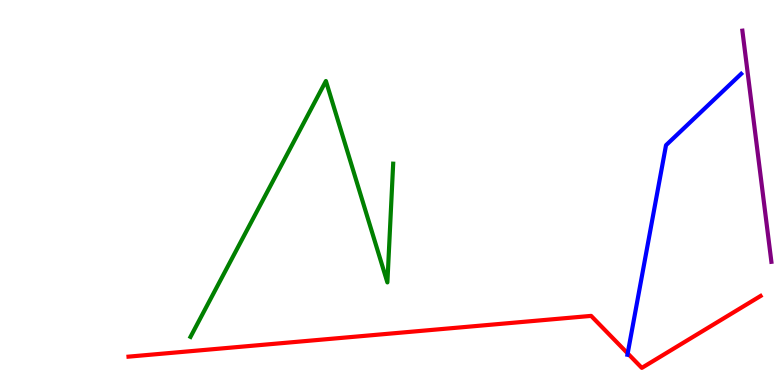[{'lines': ['blue', 'red'], 'intersections': [{'x': 8.1, 'y': 0.821}]}, {'lines': ['green', 'red'], 'intersections': []}, {'lines': ['purple', 'red'], 'intersections': []}, {'lines': ['blue', 'green'], 'intersections': []}, {'lines': ['blue', 'purple'], 'intersections': []}, {'lines': ['green', 'purple'], 'intersections': []}]